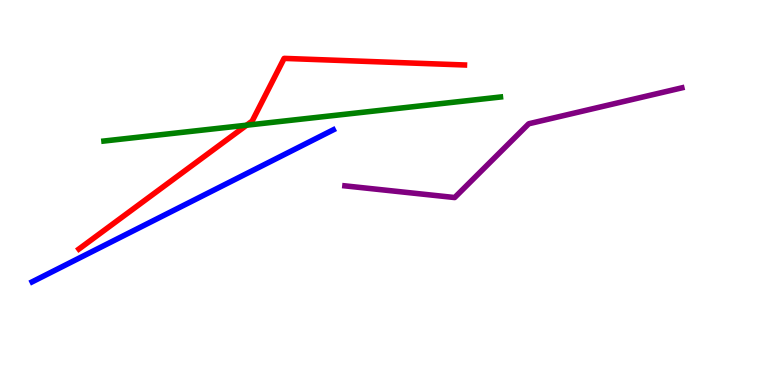[{'lines': ['blue', 'red'], 'intersections': []}, {'lines': ['green', 'red'], 'intersections': [{'x': 3.18, 'y': 6.75}]}, {'lines': ['purple', 'red'], 'intersections': []}, {'lines': ['blue', 'green'], 'intersections': []}, {'lines': ['blue', 'purple'], 'intersections': []}, {'lines': ['green', 'purple'], 'intersections': []}]